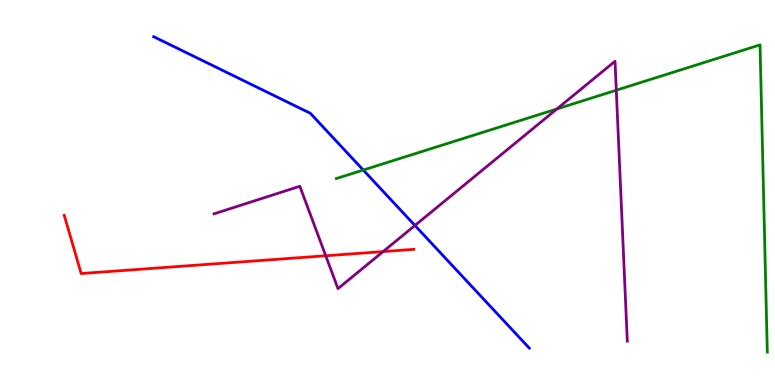[{'lines': ['blue', 'red'], 'intersections': []}, {'lines': ['green', 'red'], 'intersections': []}, {'lines': ['purple', 'red'], 'intersections': [{'x': 4.2, 'y': 3.36}, {'x': 4.94, 'y': 3.47}]}, {'lines': ['blue', 'green'], 'intersections': [{'x': 4.69, 'y': 5.58}]}, {'lines': ['blue', 'purple'], 'intersections': [{'x': 5.35, 'y': 4.14}]}, {'lines': ['green', 'purple'], 'intersections': [{'x': 7.19, 'y': 7.17}, {'x': 7.95, 'y': 7.66}]}]